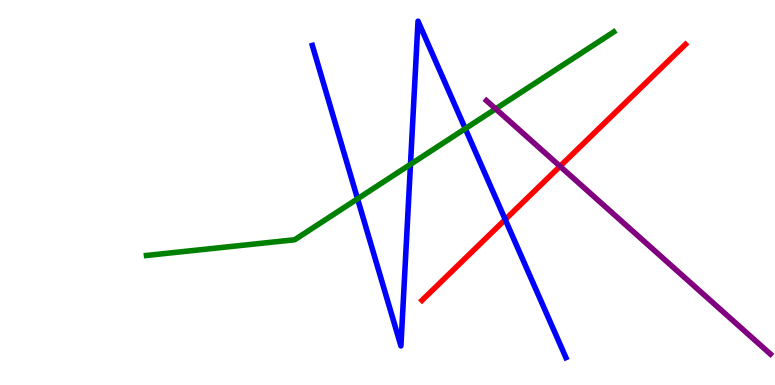[{'lines': ['blue', 'red'], 'intersections': [{'x': 6.52, 'y': 4.3}]}, {'lines': ['green', 'red'], 'intersections': []}, {'lines': ['purple', 'red'], 'intersections': [{'x': 7.23, 'y': 5.68}]}, {'lines': ['blue', 'green'], 'intersections': [{'x': 4.61, 'y': 4.84}, {'x': 5.3, 'y': 5.73}, {'x': 6.0, 'y': 6.66}]}, {'lines': ['blue', 'purple'], 'intersections': []}, {'lines': ['green', 'purple'], 'intersections': [{'x': 6.4, 'y': 7.17}]}]